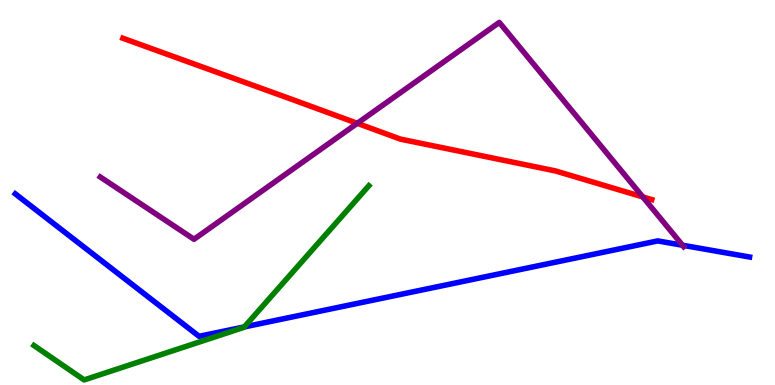[{'lines': ['blue', 'red'], 'intersections': []}, {'lines': ['green', 'red'], 'intersections': []}, {'lines': ['purple', 'red'], 'intersections': [{'x': 4.61, 'y': 6.8}, {'x': 8.29, 'y': 4.88}]}, {'lines': ['blue', 'green'], 'intersections': [{'x': 3.15, 'y': 1.51}]}, {'lines': ['blue', 'purple'], 'intersections': [{'x': 8.81, 'y': 3.63}]}, {'lines': ['green', 'purple'], 'intersections': []}]